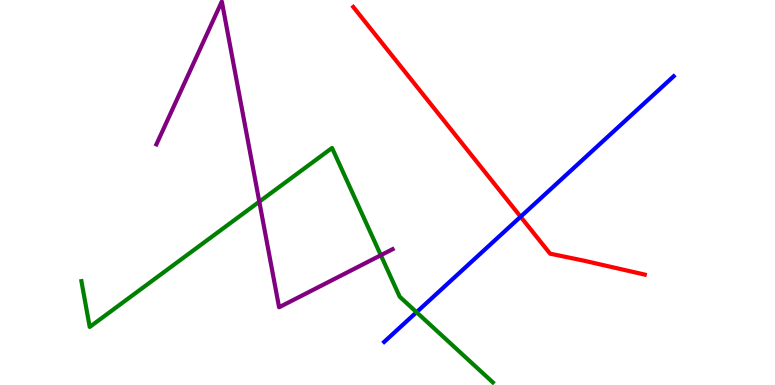[{'lines': ['blue', 'red'], 'intersections': [{'x': 6.72, 'y': 4.37}]}, {'lines': ['green', 'red'], 'intersections': []}, {'lines': ['purple', 'red'], 'intersections': []}, {'lines': ['blue', 'green'], 'intersections': [{'x': 5.37, 'y': 1.89}]}, {'lines': ['blue', 'purple'], 'intersections': []}, {'lines': ['green', 'purple'], 'intersections': [{'x': 3.35, 'y': 4.76}, {'x': 4.91, 'y': 3.37}]}]